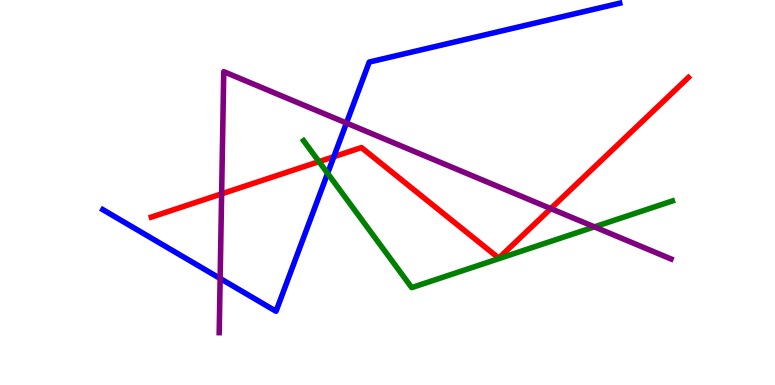[{'lines': ['blue', 'red'], 'intersections': [{'x': 4.31, 'y': 5.93}]}, {'lines': ['green', 'red'], 'intersections': [{'x': 4.12, 'y': 5.8}]}, {'lines': ['purple', 'red'], 'intersections': [{'x': 2.86, 'y': 4.97}, {'x': 7.11, 'y': 4.58}]}, {'lines': ['blue', 'green'], 'intersections': [{'x': 4.23, 'y': 5.5}]}, {'lines': ['blue', 'purple'], 'intersections': [{'x': 2.84, 'y': 2.77}, {'x': 4.47, 'y': 6.8}]}, {'lines': ['green', 'purple'], 'intersections': [{'x': 7.67, 'y': 4.11}]}]